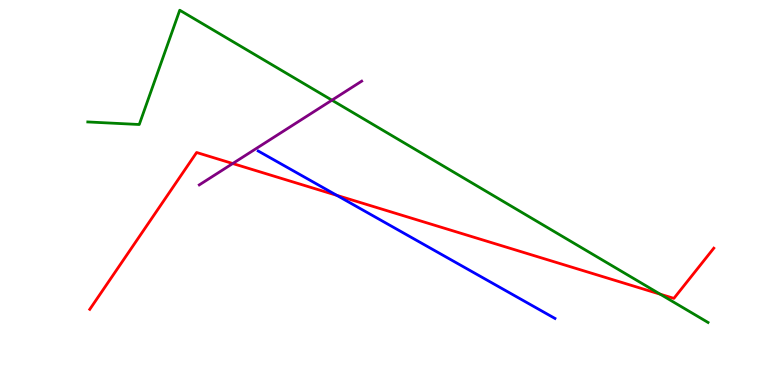[{'lines': ['blue', 'red'], 'intersections': [{'x': 4.35, 'y': 4.93}]}, {'lines': ['green', 'red'], 'intersections': [{'x': 8.52, 'y': 2.36}]}, {'lines': ['purple', 'red'], 'intersections': [{'x': 3.0, 'y': 5.75}]}, {'lines': ['blue', 'green'], 'intersections': []}, {'lines': ['blue', 'purple'], 'intersections': []}, {'lines': ['green', 'purple'], 'intersections': [{'x': 4.28, 'y': 7.4}]}]